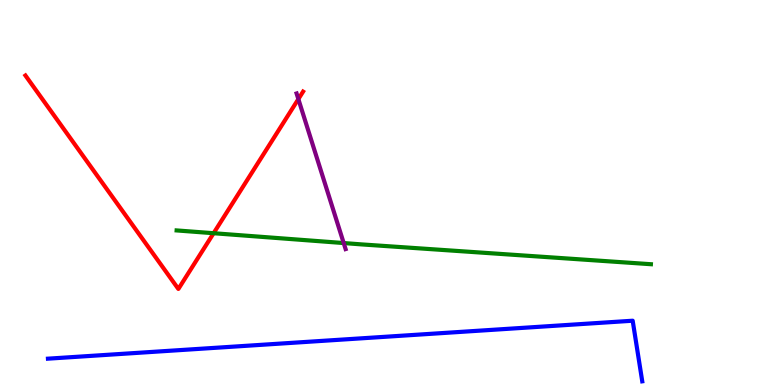[{'lines': ['blue', 'red'], 'intersections': []}, {'lines': ['green', 'red'], 'intersections': [{'x': 2.76, 'y': 3.94}]}, {'lines': ['purple', 'red'], 'intersections': [{'x': 3.85, 'y': 7.43}]}, {'lines': ['blue', 'green'], 'intersections': []}, {'lines': ['blue', 'purple'], 'intersections': []}, {'lines': ['green', 'purple'], 'intersections': [{'x': 4.43, 'y': 3.69}]}]